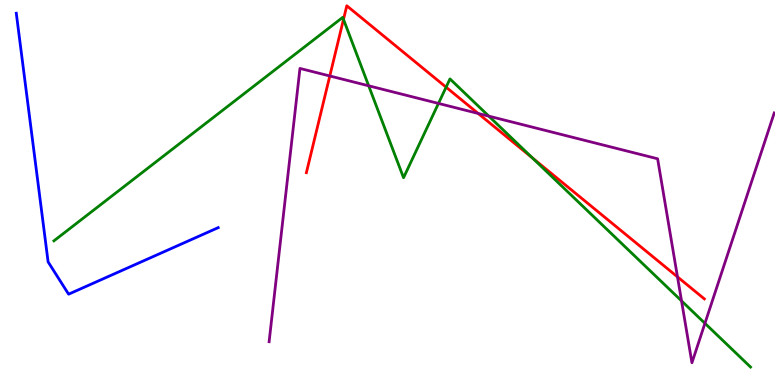[{'lines': ['blue', 'red'], 'intersections': []}, {'lines': ['green', 'red'], 'intersections': [{'x': 4.43, 'y': 9.5}, {'x': 5.76, 'y': 7.74}, {'x': 6.87, 'y': 5.9}]}, {'lines': ['purple', 'red'], 'intersections': [{'x': 4.26, 'y': 8.03}, {'x': 6.17, 'y': 7.05}, {'x': 8.74, 'y': 2.81}]}, {'lines': ['blue', 'green'], 'intersections': []}, {'lines': ['blue', 'purple'], 'intersections': []}, {'lines': ['green', 'purple'], 'intersections': [{'x': 4.76, 'y': 7.77}, {'x': 5.66, 'y': 7.31}, {'x': 6.31, 'y': 6.98}, {'x': 8.79, 'y': 2.18}, {'x': 9.1, 'y': 1.6}]}]